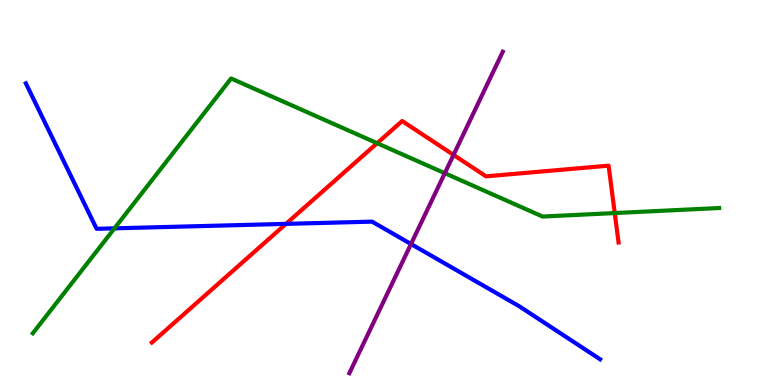[{'lines': ['blue', 'red'], 'intersections': [{'x': 3.69, 'y': 4.19}]}, {'lines': ['green', 'red'], 'intersections': [{'x': 4.87, 'y': 6.28}, {'x': 7.93, 'y': 4.47}]}, {'lines': ['purple', 'red'], 'intersections': [{'x': 5.85, 'y': 5.98}]}, {'lines': ['blue', 'green'], 'intersections': [{'x': 1.48, 'y': 4.07}]}, {'lines': ['blue', 'purple'], 'intersections': [{'x': 5.3, 'y': 3.66}]}, {'lines': ['green', 'purple'], 'intersections': [{'x': 5.74, 'y': 5.5}]}]